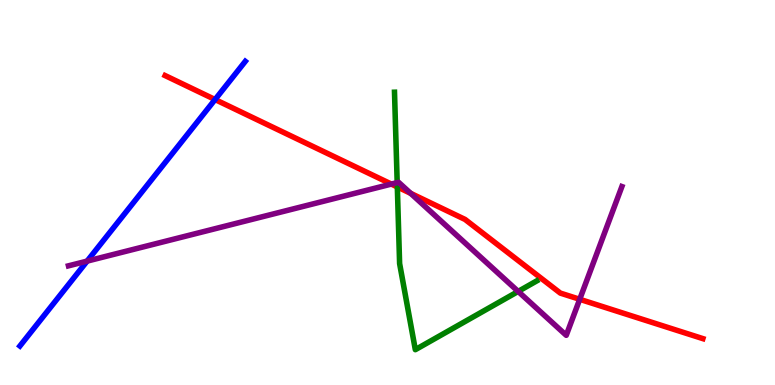[{'lines': ['blue', 'red'], 'intersections': [{'x': 2.78, 'y': 7.41}]}, {'lines': ['green', 'red'], 'intersections': [{'x': 5.13, 'y': 5.14}]}, {'lines': ['purple', 'red'], 'intersections': [{'x': 5.05, 'y': 5.22}, {'x': 5.3, 'y': 4.98}, {'x': 7.48, 'y': 2.23}]}, {'lines': ['blue', 'green'], 'intersections': []}, {'lines': ['blue', 'purple'], 'intersections': [{'x': 1.12, 'y': 3.22}]}, {'lines': ['green', 'purple'], 'intersections': [{'x': 5.13, 'y': 5.26}, {'x': 6.69, 'y': 2.43}]}]